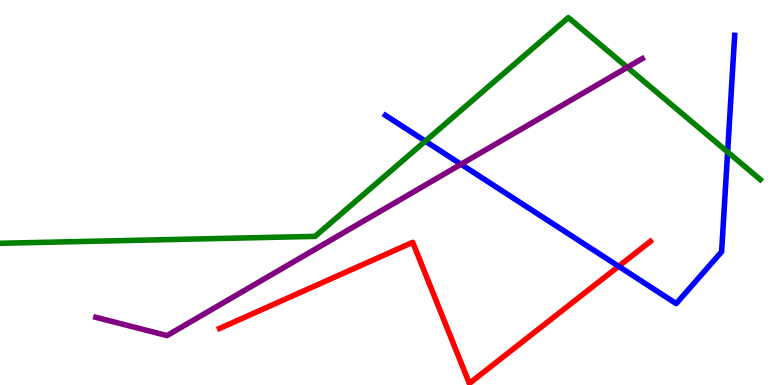[{'lines': ['blue', 'red'], 'intersections': [{'x': 7.98, 'y': 3.08}]}, {'lines': ['green', 'red'], 'intersections': []}, {'lines': ['purple', 'red'], 'intersections': []}, {'lines': ['blue', 'green'], 'intersections': [{'x': 5.49, 'y': 6.33}, {'x': 9.39, 'y': 6.05}]}, {'lines': ['blue', 'purple'], 'intersections': [{'x': 5.95, 'y': 5.73}]}, {'lines': ['green', 'purple'], 'intersections': [{'x': 8.09, 'y': 8.25}]}]